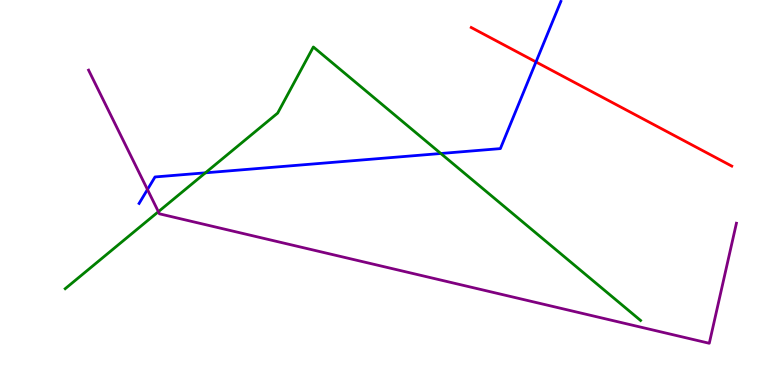[{'lines': ['blue', 'red'], 'intersections': [{'x': 6.92, 'y': 8.39}]}, {'lines': ['green', 'red'], 'intersections': []}, {'lines': ['purple', 'red'], 'intersections': []}, {'lines': ['blue', 'green'], 'intersections': [{'x': 2.65, 'y': 5.51}, {'x': 5.69, 'y': 6.01}]}, {'lines': ['blue', 'purple'], 'intersections': [{'x': 1.9, 'y': 5.08}]}, {'lines': ['green', 'purple'], 'intersections': [{'x': 2.04, 'y': 4.5}]}]